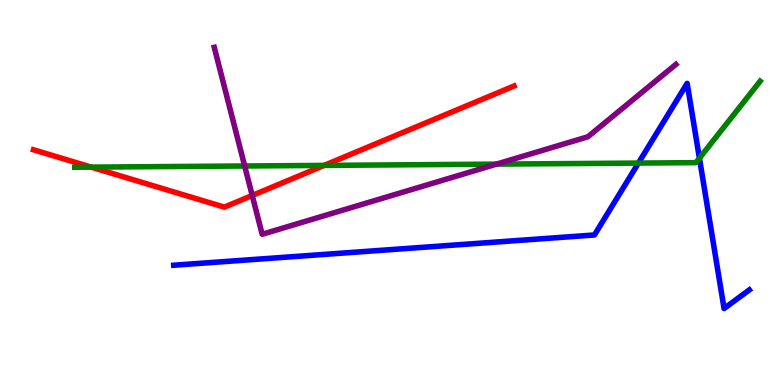[{'lines': ['blue', 'red'], 'intersections': []}, {'lines': ['green', 'red'], 'intersections': [{'x': 1.18, 'y': 5.66}, {'x': 4.18, 'y': 5.7}]}, {'lines': ['purple', 'red'], 'intersections': [{'x': 3.25, 'y': 4.92}]}, {'lines': ['blue', 'green'], 'intersections': [{'x': 8.24, 'y': 5.76}, {'x': 9.02, 'y': 5.89}]}, {'lines': ['blue', 'purple'], 'intersections': []}, {'lines': ['green', 'purple'], 'intersections': [{'x': 3.16, 'y': 5.69}, {'x': 6.41, 'y': 5.74}]}]